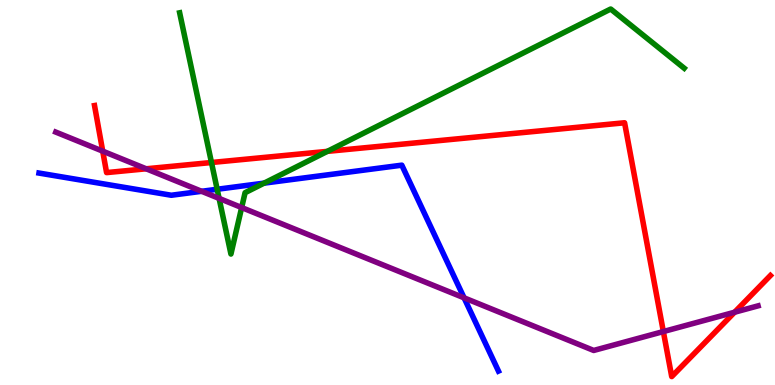[{'lines': ['blue', 'red'], 'intersections': []}, {'lines': ['green', 'red'], 'intersections': [{'x': 2.73, 'y': 5.78}, {'x': 4.22, 'y': 6.07}]}, {'lines': ['purple', 'red'], 'intersections': [{'x': 1.33, 'y': 6.07}, {'x': 1.89, 'y': 5.62}, {'x': 8.56, 'y': 1.39}, {'x': 9.48, 'y': 1.89}]}, {'lines': ['blue', 'green'], 'intersections': [{'x': 2.8, 'y': 5.08}, {'x': 3.41, 'y': 5.24}]}, {'lines': ['blue', 'purple'], 'intersections': [{'x': 2.6, 'y': 5.03}, {'x': 5.99, 'y': 2.26}]}, {'lines': ['green', 'purple'], 'intersections': [{'x': 2.83, 'y': 4.85}, {'x': 3.12, 'y': 4.61}]}]